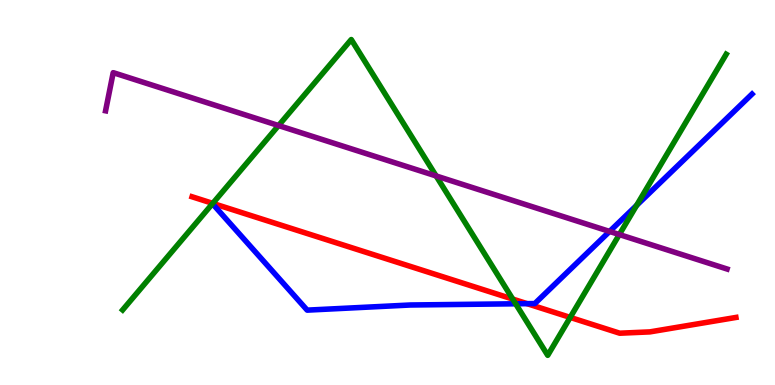[{'lines': ['blue', 'red'], 'intersections': [{'x': 6.8, 'y': 2.11}]}, {'lines': ['green', 'red'], 'intersections': [{'x': 2.75, 'y': 4.72}, {'x': 6.62, 'y': 2.23}, {'x': 7.36, 'y': 1.76}]}, {'lines': ['purple', 'red'], 'intersections': []}, {'lines': ['blue', 'green'], 'intersections': [{'x': 6.65, 'y': 2.11}, {'x': 8.21, 'y': 4.67}]}, {'lines': ['blue', 'purple'], 'intersections': [{'x': 7.87, 'y': 3.99}]}, {'lines': ['green', 'purple'], 'intersections': [{'x': 3.59, 'y': 6.74}, {'x': 5.63, 'y': 5.43}, {'x': 7.99, 'y': 3.91}]}]